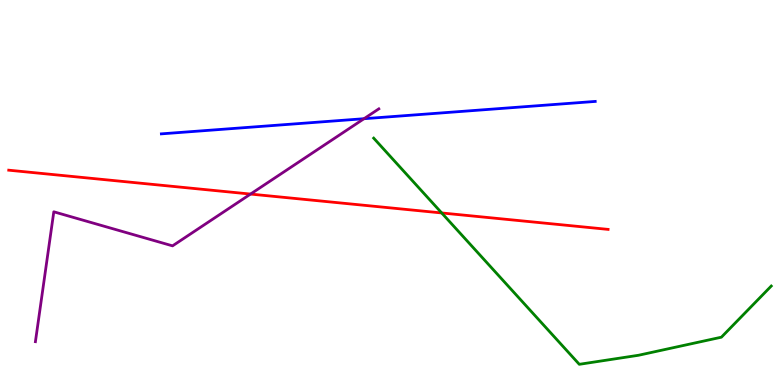[{'lines': ['blue', 'red'], 'intersections': []}, {'lines': ['green', 'red'], 'intersections': [{'x': 5.7, 'y': 4.47}]}, {'lines': ['purple', 'red'], 'intersections': [{'x': 3.23, 'y': 4.96}]}, {'lines': ['blue', 'green'], 'intersections': []}, {'lines': ['blue', 'purple'], 'intersections': [{'x': 4.7, 'y': 6.92}]}, {'lines': ['green', 'purple'], 'intersections': []}]